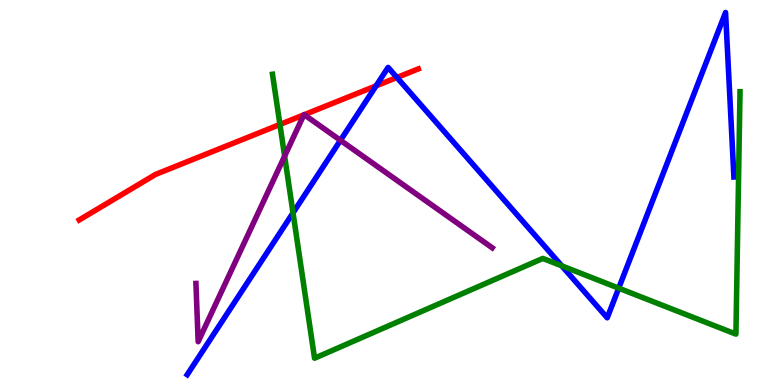[{'lines': ['blue', 'red'], 'intersections': [{'x': 4.85, 'y': 7.77}, {'x': 5.12, 'y': 7.99}]}, {'lines': ['green', 'red'], 'intersections': [{'x': 3.61, 'y': 6.77}]}, {'lines': ['purple', 'red'], 'intersections': [{'x': 3.92, 'y': 7.02}, {'x': 3.93, 'y': 7.02}]}, {'lines': ['blue', 'green'], 'intersections': [{'x': 3.78, 'y': 4.47}, {'x': 7.25, 'y': 3.09}, {'x': 7.98, 'y': 2.52}]}, {'lines': ['blue', 'purple'], 'intersections': [{'x': 4.39, 'y': 6.36}]}, {'lines': ['green', 'purple'], 'intersections': [{'x': 3.67, 'y': 5.94}]}]